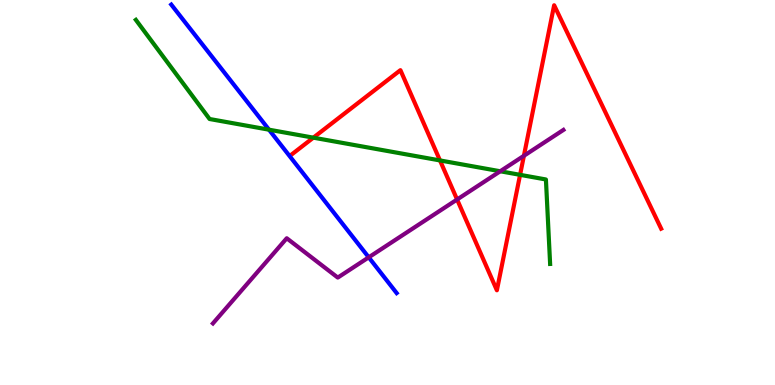[{'lines': ['blue', 'red'], 'intersections': []}, {'lines': ['green', 'red'], 'intersections': [{'x': 4.04, 'y': 6.42}, {'x': 5.68, 'y': 5.83}, {'x': 6.71, 'y': 5.46}]}, {'lines': ['purple', 'red'], 'intersections': [{'x': 5.9, 'y': 4.82}, {'x': 6.76, 'y': 5.95}]}, {'lines': ['blue', 'green'], 'intersections': [{'x': 3.47, 'y': 6.63}]}, {'lines': ['blue', 'purple'], 'intersections': [{'x': 4.76, 'y': 3.32}]}, {'lines': ['green', 'purple'], 'intersections': [{'x': 6.45, 'y': 5.55}]}]